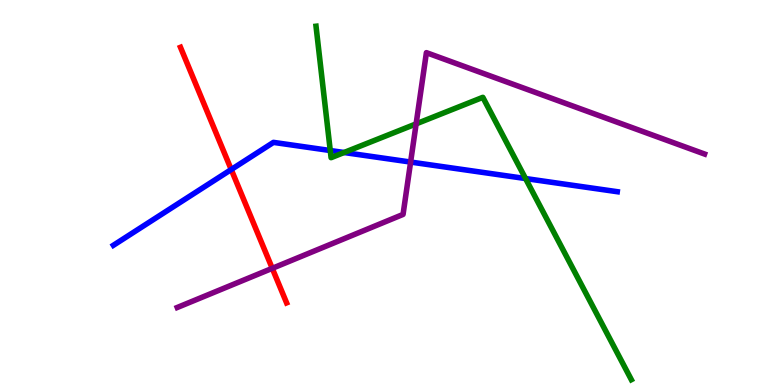[{'lines': ['blue', 'red'], 'intersections': [{'x': 2.98, 'y': 5.6}]}, {'lines': ['green', 'red'], 'intersections': []}, {'lines': ['purple', 'red'], 'intersections': [{'x': 3.51, 'y': 3.03}]}, {'lines': ['blue', 'green'], 'intersections': [{'x': 4.26, 'y': 6.09}, {'x': 4.44, 'y': 6.04}, {'x': 6.78, 'y': 5.36}]}, {'lines': ['blue', 'purple'], 'intersections': [{'x': 5.3, 'y': 5.79}]}, {'lines': ['green', 'purple'], 'intersections': [{'x': 5.37, 'y': 6.78}]}]